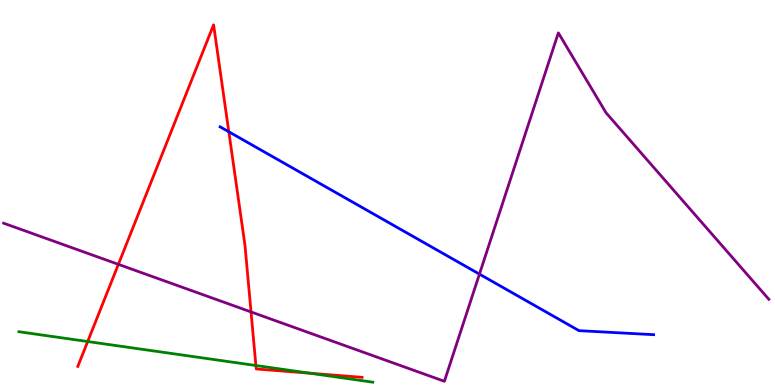[{'lines': ['blue', 'red'], 'intersections': [{'x': 2.95, 'y': 6.58}]}, {'lines': ['green', 'red'], 'intersections': [{'x': 1.13, 'y': 1.13}, {'x': 3.3, 'y': 0.506}, {'x': 4.0, 'y': 0.306}]}, {'lines': ['purple', 'red'], 'intersections': [{'x': 1.53, 'y': 3.13}, {'x': 3.24, 'y': 1.9}]}, {'lines': ['blue', 'green'], 'intersections': []}, {'lines': ['blue', 'purple'], 'intersections': [{'x': 6.19, 'y': 2.88}]}, {'lines': ['green', 'purple'], 'intersections': []}]